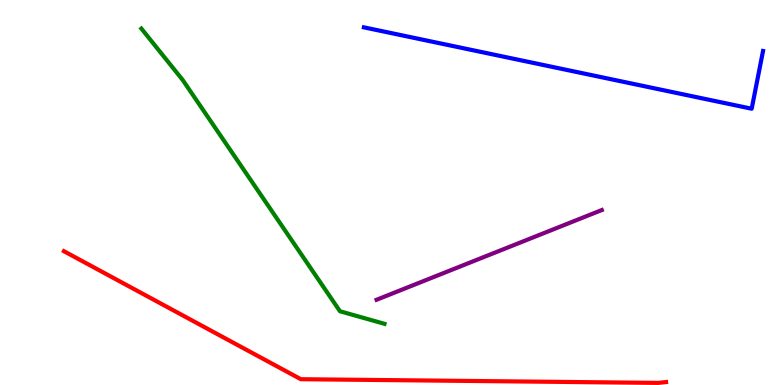[{'lines': ['blue', 'red'], 'intersections': []}, {'lines': ['green', 'red'], 'intersections': []}, {'lines': ['purple', 'red'], 'intersections': []}, {'lines': ['blue', 'green'], 'intersections': []}, {'lines': ['blue', 'purple'], 'intersections': []}, {'lines': ['green', 'purple'], 'intersections': []}]